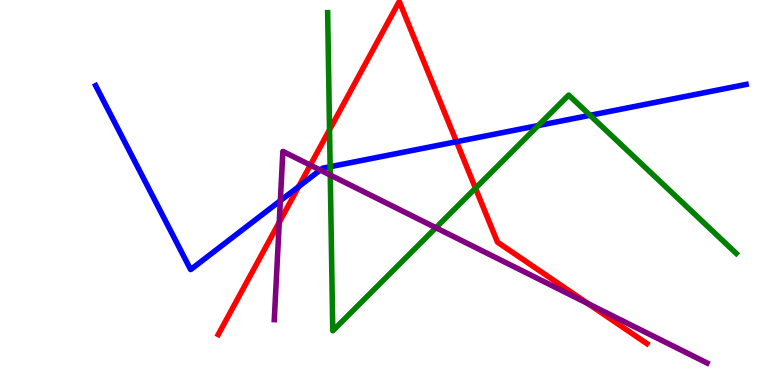[{'lines': ['blue', 'red'], 'intersections': [{'x': 3.85, 'y': 5.15}, {'x': 5.89, 'y': 6.32}]}, {'lines': ['green', 'red'], 'intersections': [{'x': 4.25, 'y': 6.63}, {'x': 6.14, 'y': 5.11}]}, {'lines': ['purple', 'red'], 'intersections': [{'x': 3.6, 'y': 4.23}, {'x': 4.0, 'y': 5.71}, {'x': 7.59, 'y': 2.11}]}, {'lines': ['blue', 'green'], 'intersections': [{'x': 4.26, 'y': 5.67}, {'x': 6.94, 'y': 6.74}, {'x': 7.61, 'y': 7.01}]}, {'lines': ['blue', 'purple'], 'intersections': [{'x': 3.62, 'y': 4.79}, {'x': 4.13, 'y': 5.58}]}, {'lines': ['green', 'purple'], 'intersections': [{'x': 4.26, 'y': 5.45}, {'x': 5.62, 'y': 4.08}]}]